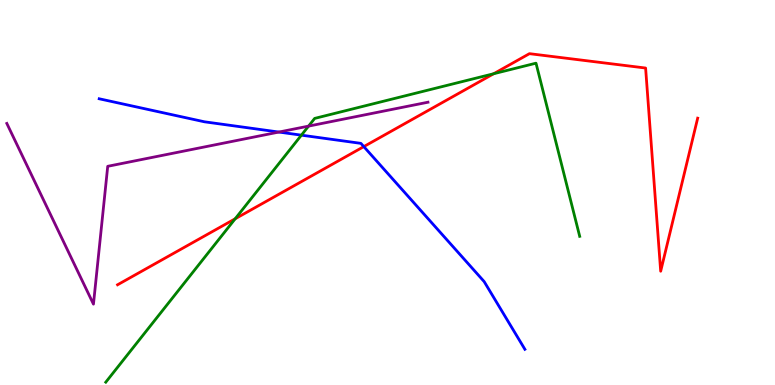[{'lines': ['blue', 'red'], 'intersections': [{'x': 4.69, 'y': 6.19}]}, {'lines': ['green', 'red'], 'intersections': [{'x': 3.03, 'y': 4.32}, {'x': 6.37, 'y': 8.08}]}, {'lines': ['purple', 'red'], 'intersections': []}, {'lines': ['blue', 'green'], 'intersections': [{'x': 3.89, 'y': 6.49}]}, {'lines': ['blue', 'purple'], 'intersections': [{'x': 3.6, 'y': 6.57}]}, {'lines': ['green', 'purple'], 'intersections': [{'x': 3.98, 'y': 6.72}]}]